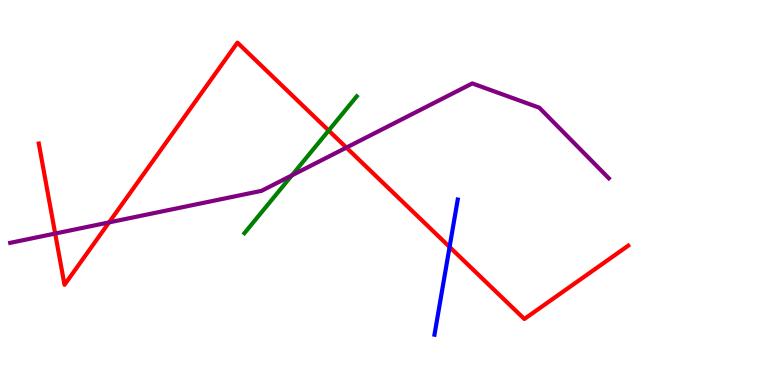[{'lines': ['blue', 'red'], 'intersections': [{'x': 5.8, 'y': 3.59}]}, {'lines': ['green', 'red'], 'intersections': [{'x': 4.24, 'y': 6.61}]}, {'lines': ['purple', 'red'], 'intersections': [{'x': 0.712, 'y': 3.93}, {'x': 1.41, 'y': 4.22}, {'x': 4.47, 'y': 6.17}]}, {'lines': ['blue', 'green'], 'intersections': []}, {'lines': ['blue', 'purple'], 'intersections': []}, {'lines': ['green', 'purple'], 'intersections': [{'x': 3.77, 'y': 5.44}]}]